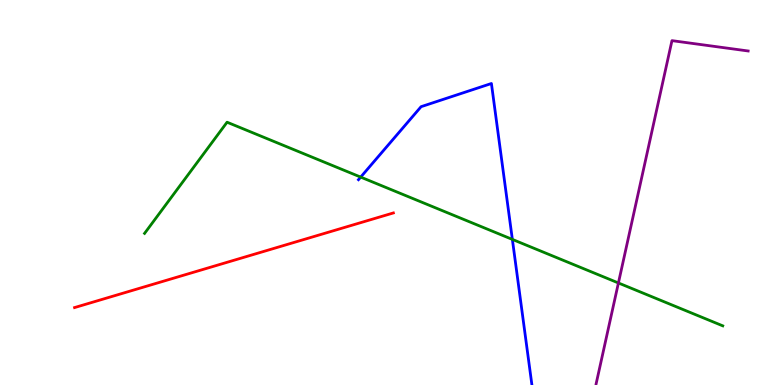[{'lines': ['blue', 'red'], 'intersections': []}, {'lines': ['green', 'red'], 'intersections': []}, {'lines': ['purple', 'red'], 'intersections': []}, {'lines': ['blue', 'green'], 'intersections': [{'x': 4.65, 'y': 5.4}, {'x': 6.61, 'y': 3.78}]}, {'lines': ['blue', 'purple'], 'intersections': []}, {'lines': ['green', 'purple'], 'intersections': [{'x': 7.98, 'y': 2.65}]}]